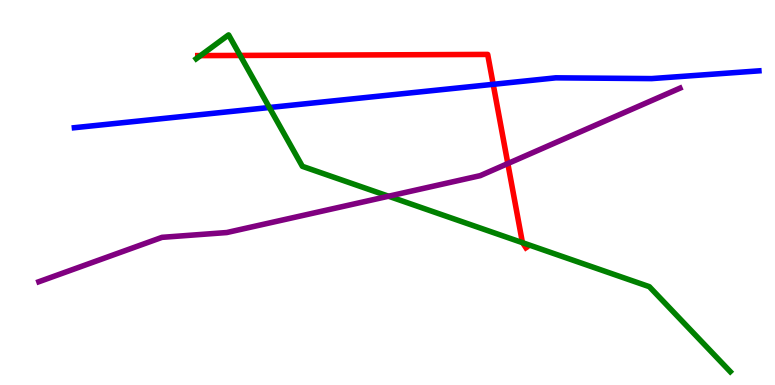[{'lines': ['blue', 'red'], 'intersections': [{'x': 6.36, 'y': 7.81}]}, {'lines': ['green', 'red'], 'intersections': [{'x': 2.59, 'y': 8.56}, {'x': 3.1, 'y': 8.56}, {'x': 6.74, 'y': 3.7}]}, {'lines': ['purple', 'red'], 'intersections': [{'x': 6.55, 'y': 5.75}]}, {'lines': ['blue', 'green'], 'intersections': [{'x': 3.48, 'y': 7.21}]}, {'lines': ['blue', 'purple'], 'intersections': []}, {'lines': ['green', 'purple'], 'intersections': [{'x': 5.01, 'y': 4.9}]}]